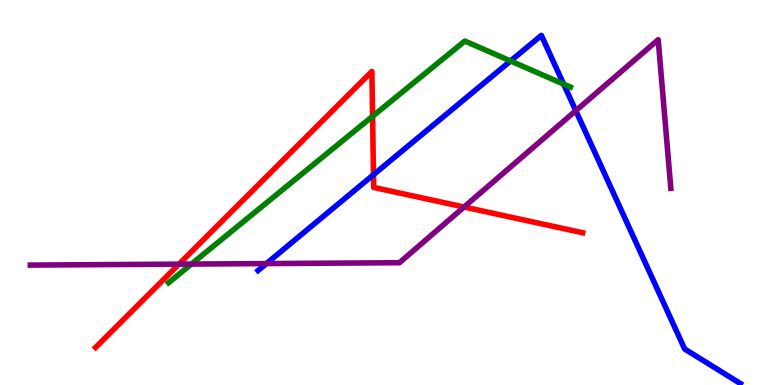[{'lines': ['blue', 'red'], 'intersections': [{'x': 4.82, 'y': 5.46}]}, {'lines': ['green', 'red'], 'intersections': [{'x': 4.81, 'y': 6.98}]}, {'lines': ['purple', 'red'], 'intersections': [{'x': 2.31, 'y': 3.14}, {'x': 5.99, 'y': 4.62}]}, {'lines': ['blue', 'green'], 'intersections': [{'x': 6.59, 'y': 8.42}, {'x': 7.27, 'y': 7.82}]}, {'lines': ['blue', 'purple'], 'intersections': [{'x': 3.44, 'y': 3.15}, {'x': 7.43, 'y': 7.12}]}, {'lines': ['green', 'purple'], 'intersections': [{'x': 2.47, 'y': 3.14}]}]